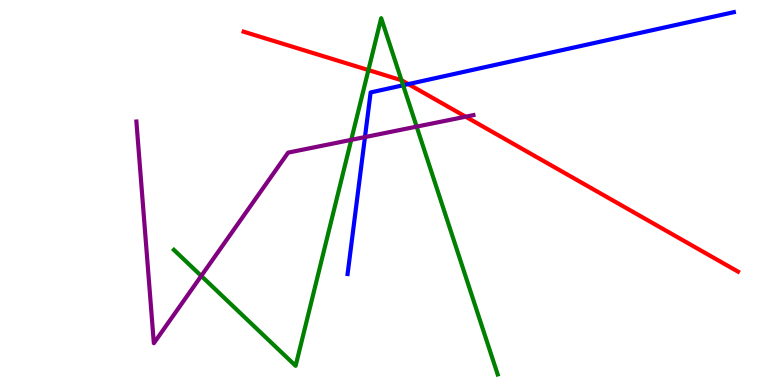[{'lines': ['blue', 'red'], 'intersections': [{'x': 5.27, 'y': 7.82}]}, {'lines': ['green', 'red'], 'intersections': [{'x': 4.75, 'y': 8.18}, {'x': 5.18, 'y': 7.92}]}, {'lines': ['purple', 'red'], 'intersections': [{'x': 6.01, 'y': 6.97}]}, {'lines': ['blue', 'green'], 'intersections': [{'x': 5.2, 'y': 7.79}]}, {'lines': ['blue', 'purple'], 'intersections': [{'x': 4.71, 'y': 6.44}]}, {'lines': ['green', 'purple'], 'intersections': [{'x': 2.6, 'y': 2.83}, {'x': 4.53, 'y': 6.37}, {'x': 5.38, 'y': 6.71}]}]